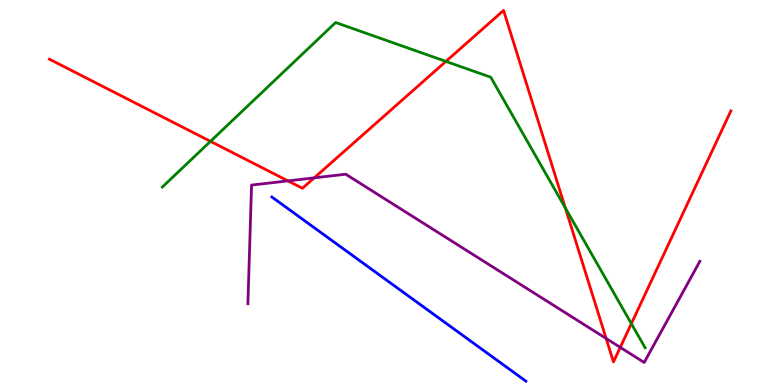[{'lines': ['blue', 'red'], 'intersections': []}, {'lines': ['green', 'red'], 'intersections': [{'x': 2.72, 'y': 6.33}, {'x': 5.75, 'y': 8.4}, {'x': 7.29, 'y': 4.6}, {'x': 8.15, 'y': 1.59}]}, {'lines': ['purple', 'red'], 'intersections': [{'x': 3.72, 'y': 5.3}, {'x': 4.05, 'y': 5.38}, {'x': 7.82, 'y': 1.21}, {'x': 8.0, 'y': 0.977}]}, {'lines': ['blue', 'green'], 'intersections': []}, {'lines': ['blue', 'purple'], 'intersections': []}, {'lines': ['green', 'purple'], 'intersections': []}]